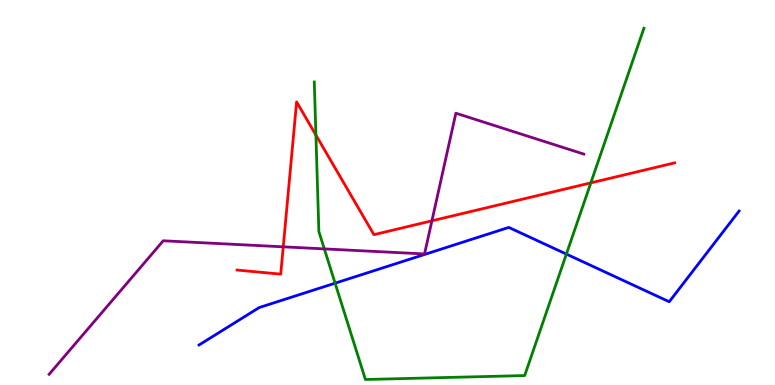[{'lines': ['blue', 'red'], 'intersections': []}, {'lines': ['green', 'red'], 'intersections': [{'x': 4.08, 'y': 6.49}, {'x': 7.62, 'y': 5.25}]}, {'lines': ['purple', 'red'], 'intersections': [{'x': 3.65, 'y': 3.59}, {'x': 5.57, 'y': 4.26}]}, {'lines': ['blue', 'green'], 'intersections': [{'x': 4.32, 'y': 2.64}, {'x': 7.31, 'y': 3.4}]}, {'lines': ['blue', 'purple'], 'intersections': []}, {'lines': ['green', 'purple'], 'intersections': [{'x': 4.18, 'y': 3.54}]}]